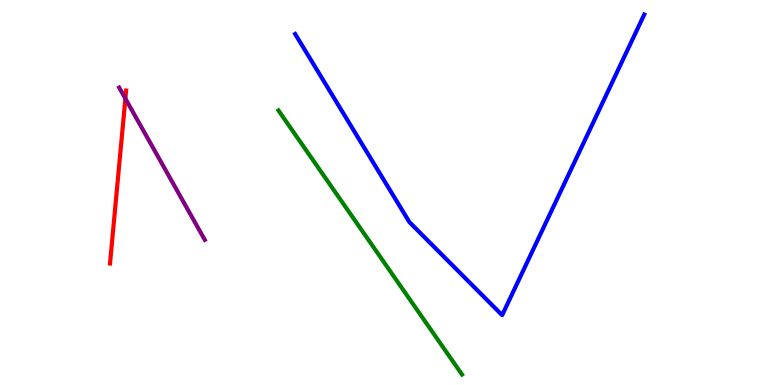[{'lines': ['blue', 'red'], 'intersections': []}, {'lines': ['green', 'red'], 'intersections': []}, {'lines': ['purple', 'red'], 'intersections': [{'x': 1.62, 'y': 7.44}]}, {'lines': ['blue', 'green'], 'intersections': []}, {'lines': ['blue', 'purple'], 'intersections': []}, {'lines': ['green', 'purple'], 'intersections': []}]